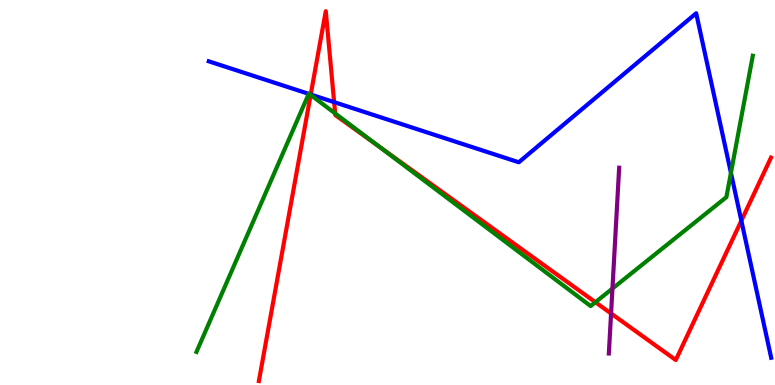[{'lines': ['blue', 'red'], 'intersections': [{'x': 4.01, 'y': 7.55}, {'x': 4.31, 'y': 7.35}, {'x': 9.57, 'y': 4.27}]}, {'lines': ['green', 'red'], 'intersections': [{'x': 4.01, 'y': 7.53}, {'x': 4.32, 'y': 7.05}, {'x': 4.9, 'y': 6.19}, {'x': 7.68, 'y': 2.15}]}, {'lines': ['purple', 'red'], 'intersections': [{'x': 7.88, 'y': 1.86}]}, {'lines': ['blue', 'green'], 'intersections': [{'x': 3.98, 'y': 7.56}, {'x': 3.99, 'y': 7.55}, {'x': 9.43, 'y': 5.51}]}, {'lines': ['blue', 'purple'], 'intersections': []}, {'lines': ['green', 'purple'], 'intersections': [{'x': 7.9, 'y': 2.51}]}]